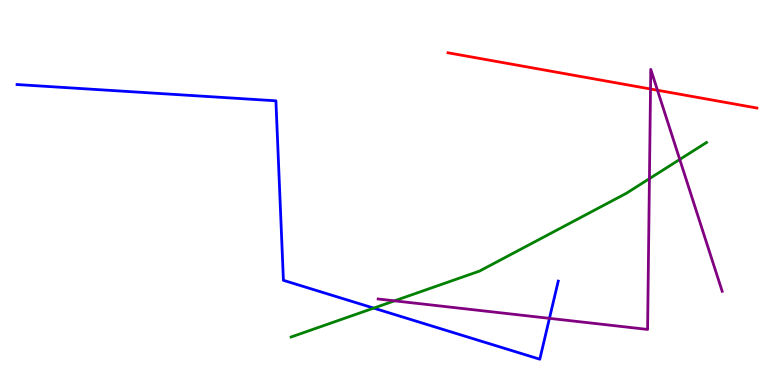[{'lines': ['blue', 'red'], 'intersections': []}, {'lines': ['green', 'red'], 'intersections': []}, {'lines': ['purple', 'red'], 'intersections': [{'x': 8.39, 'y': 7.69}, {'x': 8.48, 'y': 7.66}]}, {'lines': ['blue', 'green'], 'intersections': [{'x': 4.82, 'y': 2.0}]}, {'lines': ['blue', 'purple'], 'intersections': [{'x': 7.09, 'y': 1.73}]}, {'lines': ['green', 'purple'], 'intersections': [{'x': 5.09, 'y': 2.19}, {'x': 8.38, 'y': 5.36}, {'x': 8.77, 'y': 5.86}]}]